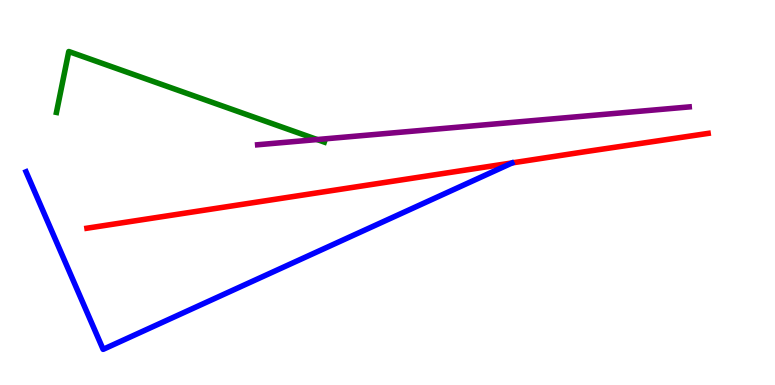[{'lines': ['blue', 'red'], 'intersections': []}, {'lines': ['green', 'red'], 'intersections': []}, {'lines': ['purple', 'red'], 'intersections': []}, {'lines': ['blue', 'green'], 'intersections': []}, {'lines': ['blue', 'purple'], 'intersections': []}, {'lines': ['green', 'purple'], 'intersections': [{'x': 4.09, 'y': 6.38}]}]